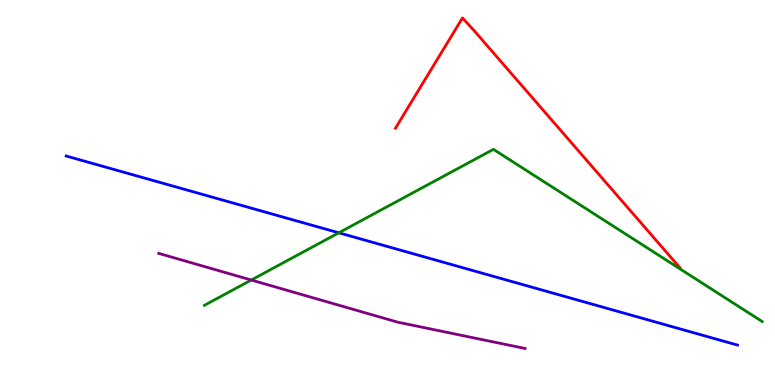[{'lines': ['blue', 'red'], 'intersections': []}, {'lines': ['green', 'red'], 'intersections': []}, {'lines': ['purple', 'red'], 'intersections': []}, {'lines': ['blue', 'green'], 'intersections': [{'x': 4.37, 'y': 3.95}]}, {'lines': ['blue', 'purple'], 'intersections': []}, {'lines': ['green', 'purple'], 'intersections': [{'x': 3.24, 'y': 2.73}]}]